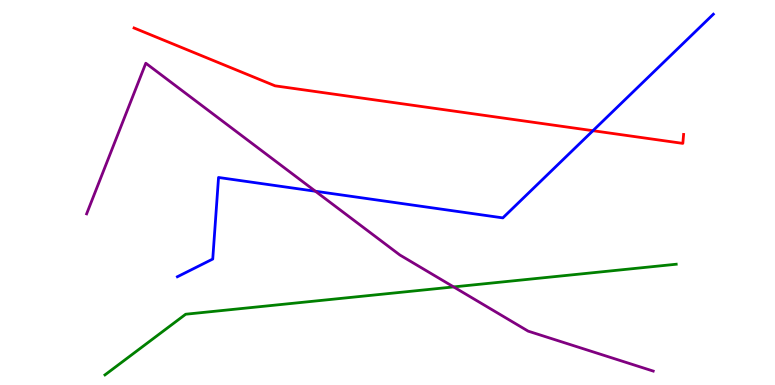[{'lines': ['blue', 'red'], 'intersections': [{'x': 7.65, 'y': 6.61}]}, {'lines': ['green', 'red'], 'intersections': []}, {'lines': ['purple', 'red'], 'intersections': []}, {'lines': ['blue', 'green'], 'intersections': []}, {'lines': ['blue', 'purple'], 'intersections': [{'x': 4.07, 'y': 5.03}]}, {'lines': ['green', 'purple'], 'intersections': [{'x': 5.85, 'y': 2.55}]}]